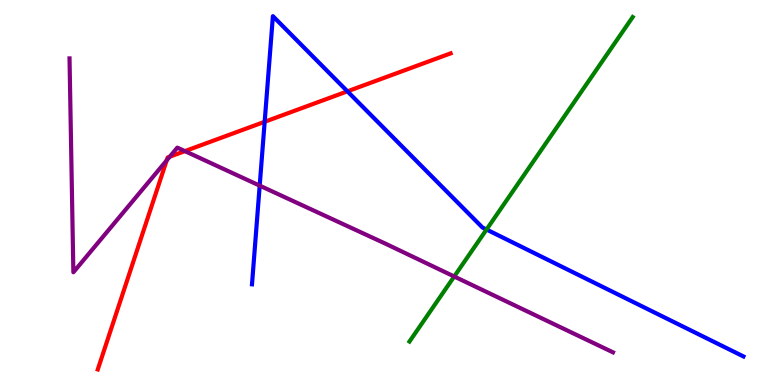[{'lines': ['blue', 'red'], 'intersections': [{'x': 3.42, 'y': 6.84}, {'x': 4.48, 'y': 7.63}]}, {'lines': ['green', 'red'], 'intersections': []}, {'lines': ['purple', 'red'], 'intersections': [{'x': 2.15, 'y': 5.83}, {'x': 2.19, 'y': 5.93}, {'x': 2.39, 'y': 6.07}]}, {'lines': ['blue', 'green'], 'intersections': [{'x': 6.28, 'y': 4.04}]}, {'lines': ['blue', 'purple'], 'intersections': [{'x': 3.35, 'y': 5.18}]}, {'lines': ['green', 'purple'], 'intersections': [{'x': 5.86, 'y': 2.82}]}]